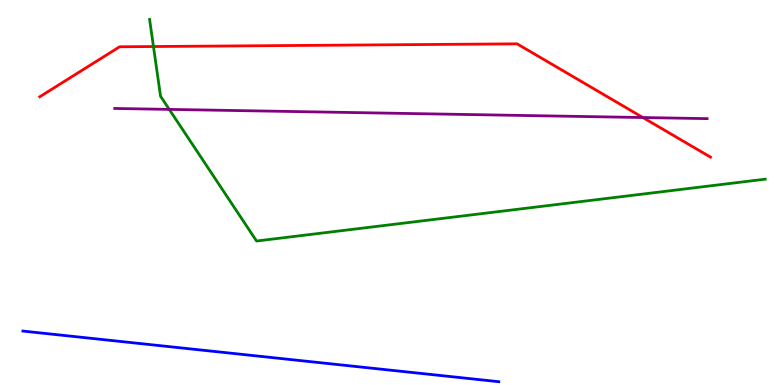[{'lines': ['blue', 'red'], 'intersections': []}, {'lines': ['green', 'red'], 'intersections': [{'x': 1.98, 'y': 8.79}]}, {'lines': ['purple', 'red'], 'intersections': [{'x': 8.3, 'y': 6.95}]}, {'lines': ['blue', 'green'], 'intersections': []}, {'lines': ['blue', 'purple'], 'intersections': []}, {'lines': ['green', 'purple'], 'intersections': [{'x': 2.18, 'y': 7.16}]}]